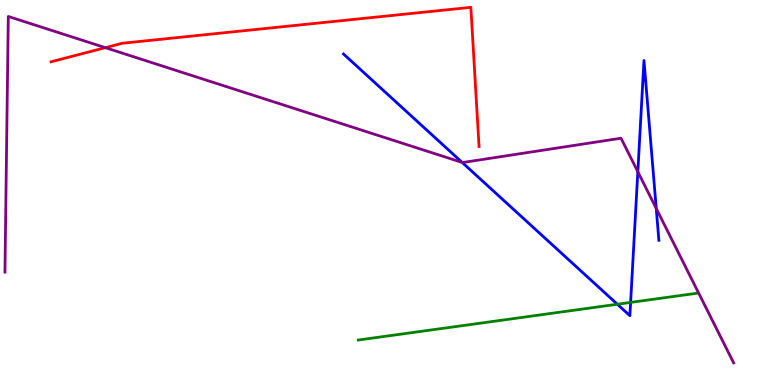[{'lines': ['blue', 'red'], 'intersections': []}, {'lines': ['green', 'red'], 'intersections': []}, {'lines': ['purple', 'red'], 'intersections': [{'x': 1.36, 'y': 8.76}]}, {'lines': ['blue', 'green'], 'intersections': [{'x': 7.97, 'y': 2.1}, {'x': 8.14, 'y': 2.15}]}, {'lines': ['blue', 'purple'], 'intersections': [{'x': 5.96, 'y': 5.78}, {'x': 8.23, 'y': 5.54}, {'x': 8.47, 'y': 4.59}]}, {'lines': ['green', 'purple'], 'intersections': []}]